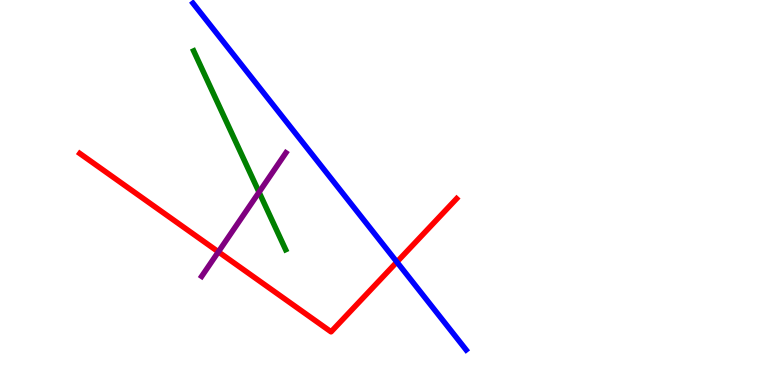[{'lines': ['blue', 'red'], 'intersections': [{'x': 5.12, 'y': 3.19}]}, {'lines': ['green', 'red'], 'intersections': []}, {'lines': ['purple', 'red'], 'intersections': [{'x': 2.82, 'y': 3.46}]}, {'lines': ['blue', 'green'], 'intersections': []}, {'lines': ['blue', 'purple'], 'intersections': []}, {'lines': ['green', 'purple'], 'intersections': [{'x': 3.34, 'y': 5.01}]}]